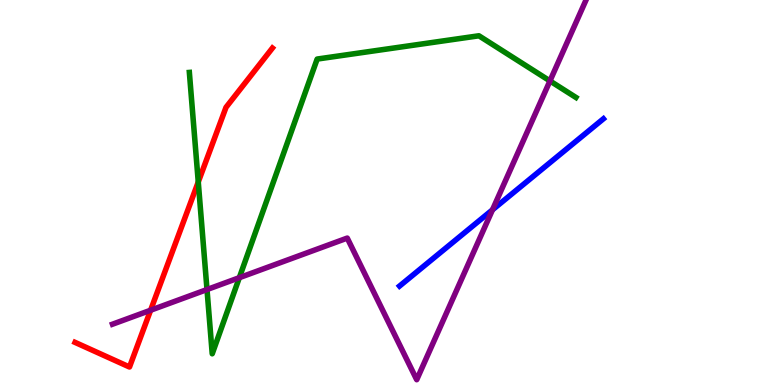[{'lines': ['blue', 'red'], 'intersections': []}, {'lines': ['green', 'red'], 'intersections': [{'x': 2.56, 'y': 5.27}]}, {'lines': ['purple', 'red'], 'intersections': [{'x': 1.94, 'y': 1.94}]}, {'lines': ['blue', 'green'], 'intersections': []}, {'lines': ['blue', 'purple'], 'intersections': [{'x': 6.35, 'y': 4.55}]}, {'lines': ['green', 'purple'], 'intersections': [{'x': 2.67, 'y': 2.48}, {'x': 3.09, 'y': 2.79}, {'x': 7.1, 'y': 7.9}]}]